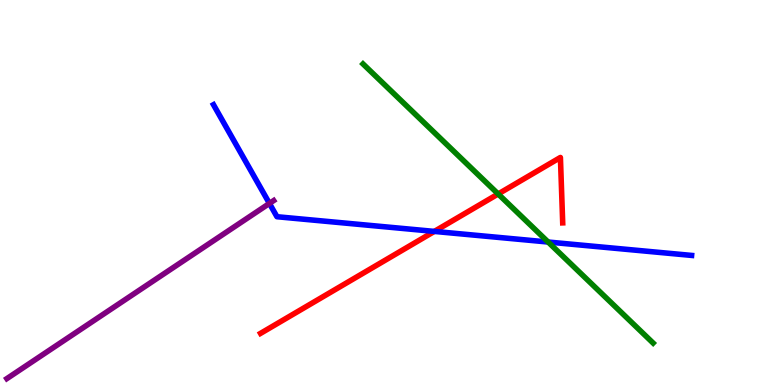[{'lines': ['blue', 'red'], 'intersections': [{'x': 5.6, 'y': 3.99}]}, {'lines': ['green', 'red'], 'intersections': [{'x': 6.43, 'y': 4.96}]}, {'lines': ['purple', 'red'], 'intersections': []}, {'lines': ['blue', 'green'], 'intersections': [{'x': 7.07, 'y': 3.71}]}, {'lines': ['blue', 'purple'], 'intersections': [{'x': 3.48, 'y': 4.72}]}, {'lines': ['green', 'purple'], 'intersections': []}]